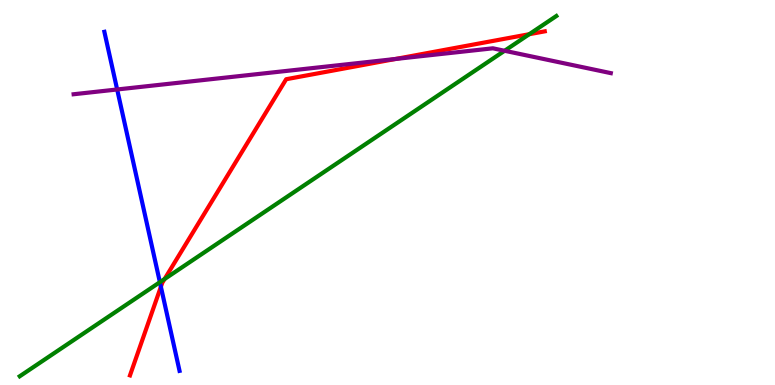[{'lines': ['blue', 'red'], 'intersections': [{'x': 2.08, 'y': 2.55}]}, {'lines': ['green', 'red'], 'intersections': [{'x': 2.12, 'y': 2.75}, {'x': 6.83, 'y': 9.11}]}, {'lines': ['purple', 'red'], 'intersections': [{'x': 5.1, 'y': 8.47}]}, {'lines': ['blue', 'green'], 'intersections': [{'x': 2.06, 'y': 2.67}]}, {'lines': ['blue', 'purple'], 'intersections': [{'x': 1.51, 'y': 7.68}]}, {'lines': ['green', 'purple'], 'intersections': [{'x': 6.51, 'y': 8.68}]}]